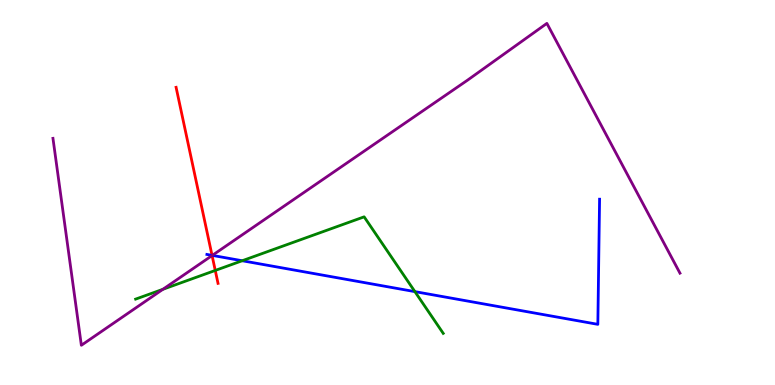[{'lines': ['blue', 'red'], 'intersections': [{'x': 2.74, 'y': 3.37}]}, {'lines': ['green', 'red'], 'intersections': [{'x': 2.78, 'y': 2.98}]}, {'lines': ['purple', 'red'], 'intersections': [{'x': 2.74, 'y': 3.36}]}, {'lines': ['blue', 'green'], 'intersections': [{'x': 3.13, 'y': 3.23}, {'x': 5.35, 'y': 2.43}]}, {'lines': ['blue', 'purple'], 'intersections': [{'x': 2.74, 'y': 3.37}]}, {'lines': ['green', 'purple'], 'intersections': [{'x': 2.1, 'y': 2.49}]}]